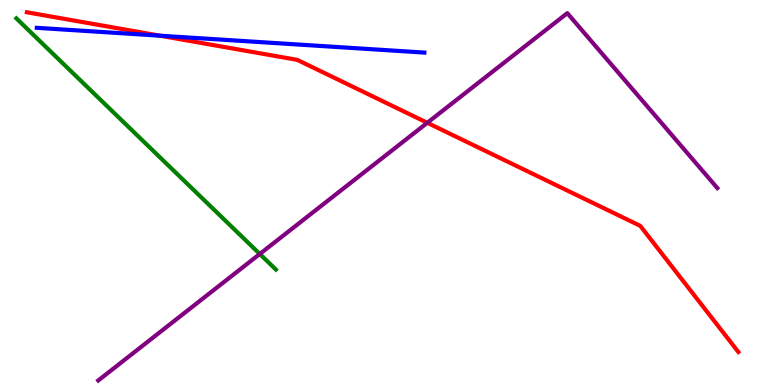[{'lines': ['blue', 'red'], 'intersections': [{'x': 2.06, 'y': 9.07}]}, {'lines': ['green', 'red'], 'intersections': []}, {'lines': ['purple', 'red'], 'intersections': [{'x': 5.51, 'y': 6.81}]}, {'lines': ['blue', 'green'], 'intersections': []}, {'lines': ['blue', 'purple'], 'intersections': []}, {'lines': ['green', 'purple'], 'intersections': [{'x': 3.35, 'y': 3.4}]}]